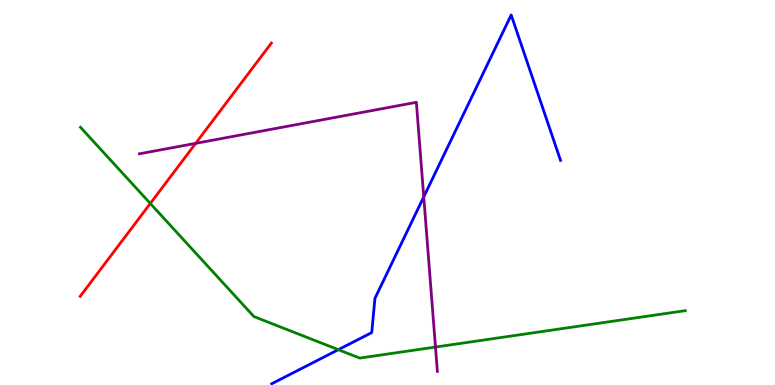[{'lines': ['blue', 'red'], 'intersections': []}, {'lines': ['green', 'red'], 'intersections': [{'x': 1.94, 'y': 4.71}]}, {'lines': ['purple', 'red'], 'intersections': [{'x': 2.52, 'y': 6.28}]}, {'lines': ['blue', 'green'], 'intersections': [{'x': 4.37, 'y': 0.917}]}, {'lines': ['blue', 'purple'], 'intersections': [{'x': 5.47, 'y': 4.89}]}, {'lines': ['green', 'purple'], 'intersections': [{'x': 5.62, 'y': 0.986}]}]